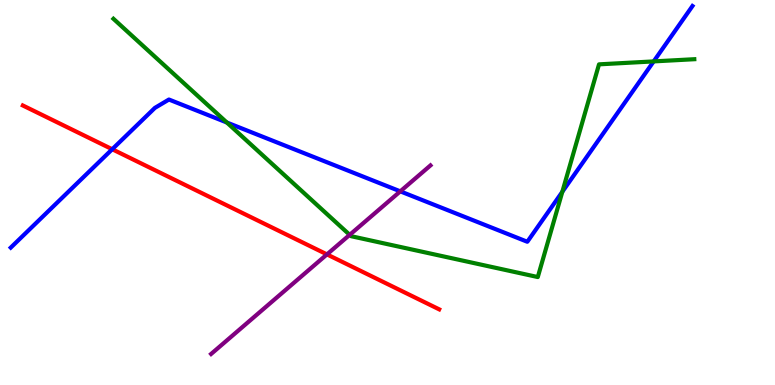[{'lines': ['blue', 'red'], 'intersections': [{'x': 1.45, 'y': 6.12}]}, {'lines': ['green', 'red'], 'intersections': []}, {'lines': ['purple', 'red'], 'intersections': [{'x': 4.22, 'y': 3.39}]}, {'lines': ['blue', 'green'], 'intersections': [{'x': 2.93, 'y': 6.82}, {'x': 7.26, 'y': 5.02}, {'x': 8.43, 'y': 8.41}]}, {'lines': ['blue', 'purple'], 'intersections': [{'x': 5.17, 'y': 5.03}]}, {'lines': ['green', 'purple'], 'intersections': [{'x': 4.51, 'y': 3.9}]}]